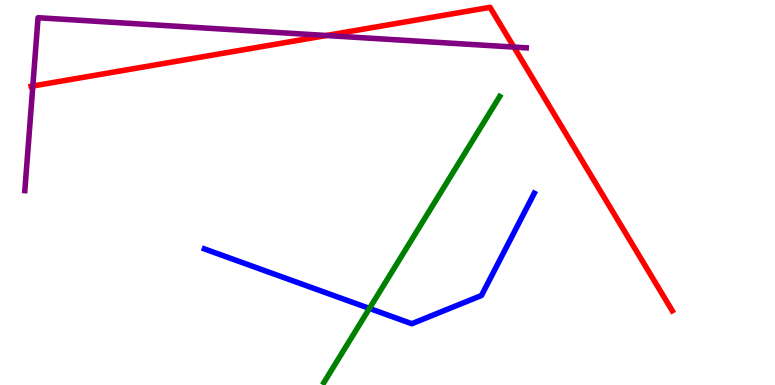[{'lines': ['blue', 'red'], 'intersections': []}, {'lines': ['green', 'red'], 'intersections': []}, {'lines': ['purple', 'red'], 'intersections': [{'x': 0.424, 'y': 7.77}, {'x': 4.21, 'y': 9.08}, {'x': 6.63, 'y': 8.78}]}, {'lines': ['blue', 'green'], 'intersections': [{'x': 4.77, 'y': 1.99}]}, {'lines': ['blue', 'purple'], 'intersections': []}, {'lines': ['green', 'purple'], 'intersections': []}]